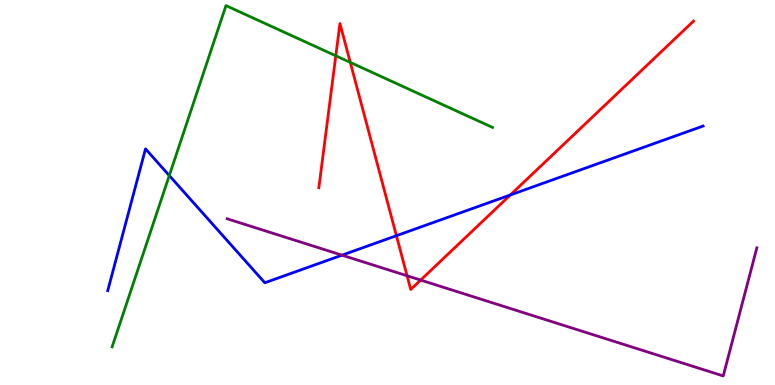[{'lines': ['blue', 'red'], 'intersections': [{'x': 5.12, 'y': 3.88}, {'x': 6.59, 'y': 4.94}]}, {'lines': ['green', 'red'], 'intersections': [{'x': 4.33, 'y': 8.55}, {'x': 4.52, 'y': 8.38}]}, {'lines': ['purple', 'red'], 'intersections': [{'x': 5.25, 'y': 2.84}, {'x': 5.43, 'y': 2.73}]}, {'lines': ['blue', 'green'], 'intersections': [{'x': 2.18, 'y': 5.44}]}, {'lines': ['blue', 'purple'], 'intersections': [{'x': 4.41, 'y': 3.37}]}, {'lines': ['green', 'purple'], 'intersections': []}]